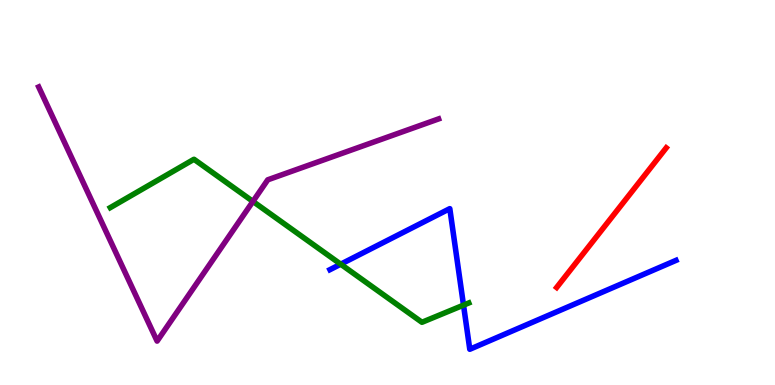[{'lines': ['blue', 'red'], 'intersections': []}, {'lines': ['green', 'red'], 'intersections': []}, {'lines': ['purple', 'red'], 'intersections': []}, {'lines': ['blue', 'green'], 'intersections': [{'x': 4.4, 'y': 3.14}, {'x': 5.98, 'y': 2.07}]}, {'lines': ['blue', 'purple'], 'intersections': []}, {'lines': ['green', 'purple'], 'intersections': [{'x': 3.26, 'y': 4.77}]}]